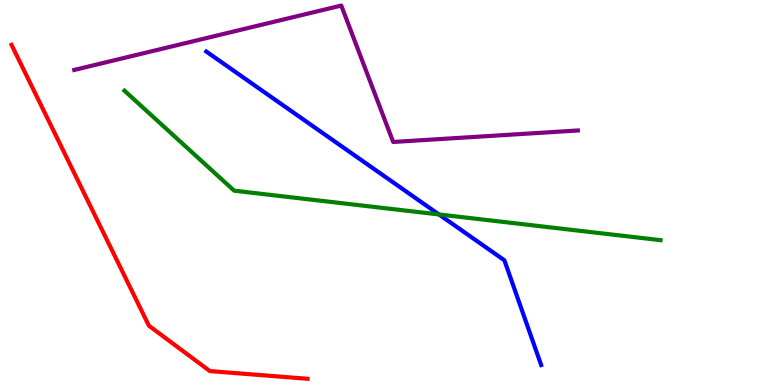[{'lines': ['blue', 'red'], 'intersections': []}, {'lines': ['green', 'red'], 'intersections': []}, {'lines': ['purple', 'red'], 'intersections': []}, {'lines': ['blue', 'green'], 'intersections': [{'x': 5.66, 'y': 4.43}]}, {'lines': ['blue', 'purple'], 'intersections': []}, {'lines': ['green', 'purple'], 'intersections': []}]